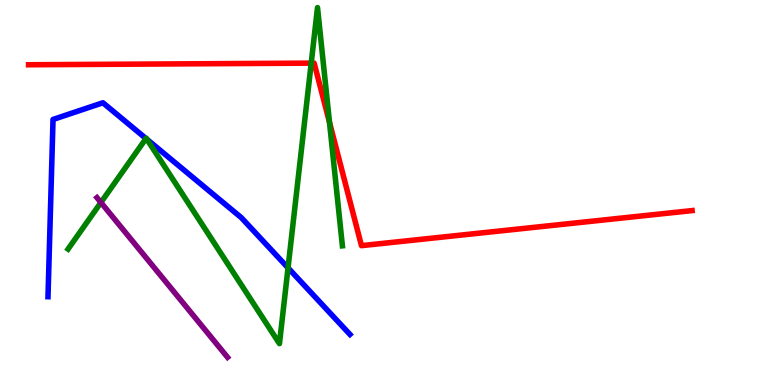[{'lines': ['blue', 'red'], 'intersections': []}, {'lines': ['green', 'red'], 'intersections': [{'x': 4.02, 'y': 8.36}, {'x': 4.25, 'y': 6.82}]}, {'lines': ['purple', 'red'], 'intersections': []}, {'lines': ['blue', 'green'], 'intersections': [{'x': 1.88, 'y': 6.4}, {'x': 1.9, 'y': 6.38}, {'x': 3.72, 'y': 3.04}]}, {'lines': ['blue', 'purple'], 'intersections': []}, {'lines': ['green', 'purple'], 'intersections': [{'x': 1.3, 'y': 4.74}]}]